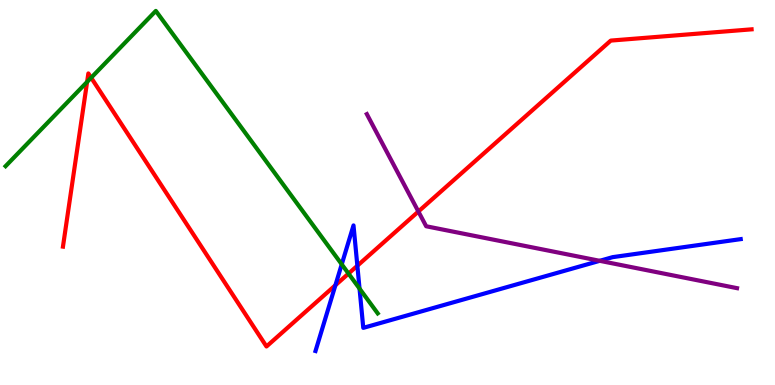[{'lines': ['blue', 'red'], 'intersections': [{'x': 4.33, 'y': 2.59}, {'x': 4.61, 'y': 3.1}]}, {'lines': ['green', 'red'], 'intersections': [{'x': 1.12, 'y': 7.87}, {'x': 1.18, 'y': 7.98}, {'x': 4.5, 'y': 2.89}]}, {'lines': ['purple', 'red'], 'intersections': [{'x': 5.4, 'y': 4.51}]}, {'lines': ['blue', 'green'], 'intersections': [{'x': 4.41, 'y': 3.13}, {'x': 4.64, 'y': 2.5}]}, {'lines': ['blue', 'purple'], 'intersections': [{'x': 7.74, 'y': 3.23}]}, {'lines': ['green', 'purple'], 'intersections': []}]